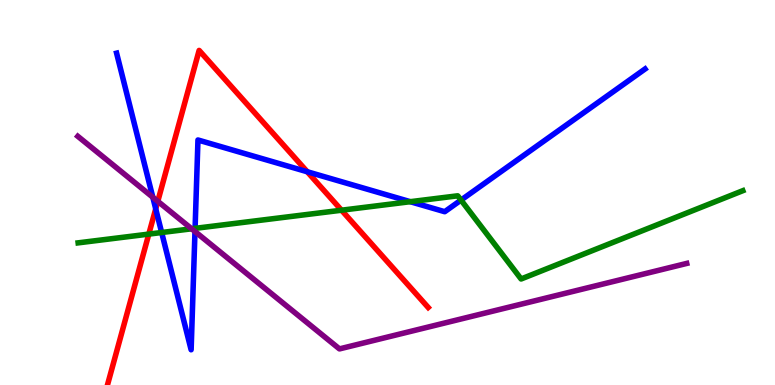[{'lines': ['blue', 'red'], 'intersections': [{'x': 2.01, 'y': 4.57}, {'x': 3.96, 'y': 5.54}]}, {'lines': ['green', 'red'], 'intersections': [{'x': 1.92, 'y': 3.92}, {'x': 4.41, 'y': 4.54}]}, {'lines': ['purple', 'red'], 'intersections': [{'x': 2.04, 'y': 4.77}]}, {'lines': ['blue', 'green'], 'intersections': [{'x': 2.09, 'y': 3.96}, {'x': 2.52, 'y': 4.07}, {'x': 5.29, 'y': 4.76}, {'x': 5.95, 'y': 4.8}]}, {'lines': ['blue', 'purple'], 'intersections': [{'x': 1.97, 'y': 4.88}, {'x': 2.52, 'y': 3.99}]}, {'lines': ['green', 'purple'], 'intersections': [{'x': 2.47, 'y': 4.06}]}]